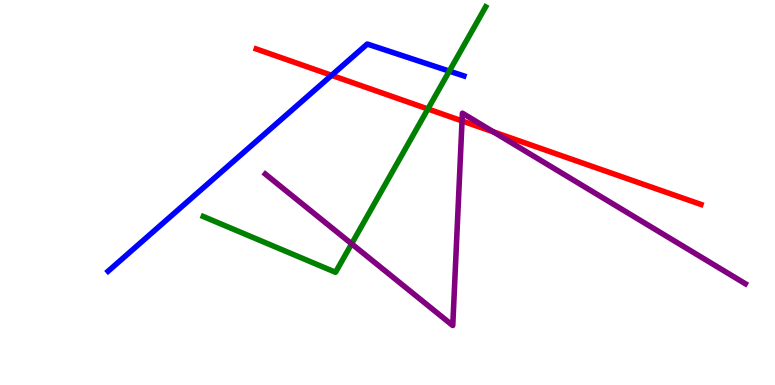[{'lines': ['blue', 'red'], 'intersections': [{'x': 4.28, 'y': 8.04}]}, {'lines': ['green', 'red'], 'intersections': [{'x': 5.52, 'y': 7.17}]}, {'lines': ['purple', 'red'], 'intersections': [{'x': 5.96, 'y': 6.86}, {'x': 6.37, 'y': 6.57}]}, {'lines': ['blue', 'green'], 'intersections': [{'x': 5.8, 'y': 8.15}]}, {'lines': ['blue', 'purple'], 'intersections': []}, {'lines': ['green', 'purple'], 'intersections': [{'x': 4.54, 'y': 3.67}]}]